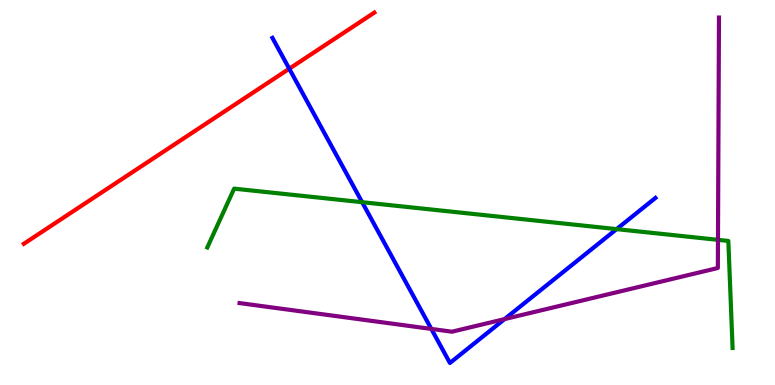[{'lines': ['blue', 'red'], 'intersections': [{'x': 3.73, 'y': 8.22}]}, {'lines': ['green', 'red'], 'intersections': []}, {'lines': ['purple', 'red'], 'intersections': []}, {'lines': ['blue', 'green'], 'intersections': [{'x': 4.67, 'y': 4.75}, {'x': 7.96, 'y': 4.05}]}, {'lines': ['blue', 'purple'], 'intersections': [{'x': 5.57, 'y': 1.46}, {'x': 6.51, 'y': 1.71}]}, {'lines': ['green', 'purple'], 'intersections': [{'x': 9.26, 'y': 3.77}]}]